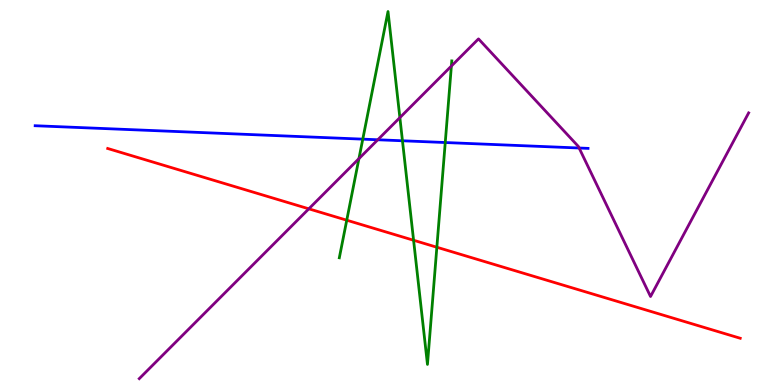[{'lines': ['blue', 'red'], 'intersections': []}, {'lines': ['green', 'red'], 'intersections': [{'x': 4.47, 'y': 4.28}, {'x': 5.34, 'y': 3.76}, {'x': 5.64, 'y': 3.58}]}, {'lines': ['purple', 'red'], 'intersections': [{'x': 3.98, 'y': 4.58}]}, {'lines': ['blue', 'green'], 'intersections': [{'x': 4.68, 'y': 6.39}, {'x': 5.19, 'y': 6.34}, {'x': 5.75, 'y': 6.3}]}, {'lines': ['blue', 'purple'], 'intersections': [{'x': 4.87, 'y': 6.37}, {'x': 7.47, 'y': 6.16}]}, {'lines': ['green', 'purple'], 'intersections': [{'x': 4.63, 'y': 5.88}, {'x': 5.16, 'y': 6.94}, {'x': 5.82, 'y': 8.28}]}]